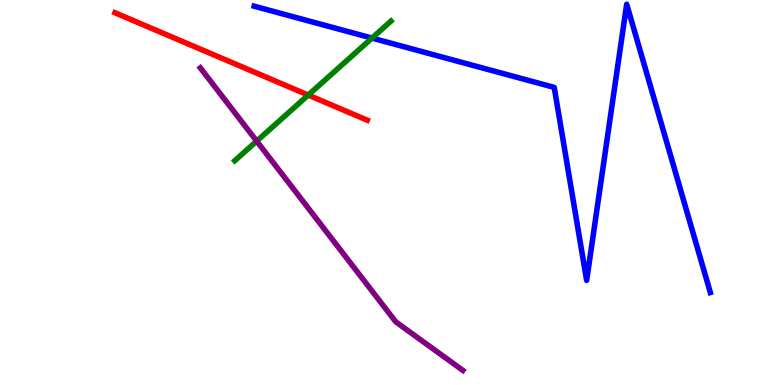[{'lines': ['blue', 'red'], 'intersections': []}, {'lines': ['green', 'red'], 'intersections': [{'x': 3.98, 'y': 7.53}]}, {'lines': ['purple', 'red'], 'intersections': []}, {'lines': ['blue', 'green'], 'intersections': [{'x': 4.8, 'y': 9.01}]}, {'lines': ['blue', 'purple'], 'intersections': []}, {'lines': ['green', 'purple'], 'intersections': [{'x': 3.31, 'y': 6.33}]}]